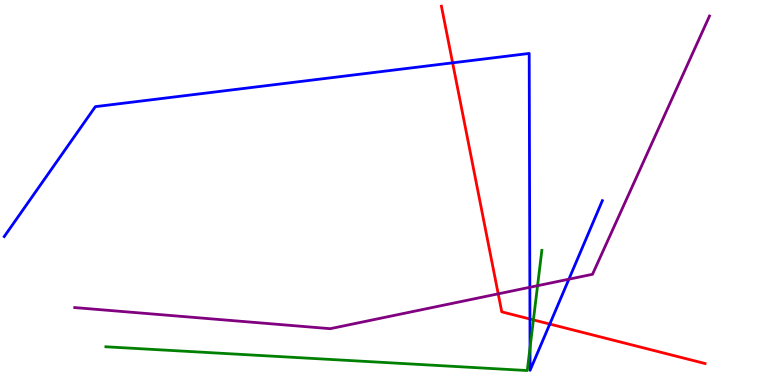[{'lines': ['blue', 'red'], 'intersections': [{'x': 5.84, 'y': 8.37}, {'x': 6.84, 'y': 1.71}, {'x': 7.09, 'y': 1.58}]}, {'lines': ['green', 'red'], 'intersections': [{'x': 6.88, 'y': 1.69}]}, {'lines': ['purple', 'red'], 'intersections': [{'x': 6.43, 'y': 2.37}]}, {'lines': ['blue', 'green'], 'intersections': [{'x': 6.84, 'y': 0.965}]}, {'lines': ['blue', 'purple'], 'intersections': [{'x': 6.84, 'y': 2.54}, {'x': 7.34, 'y': 2.75}]}, {'lines': ['green', 'purple'], 'intersections': [{'x': 6.94, 'y': 2.58}]}]